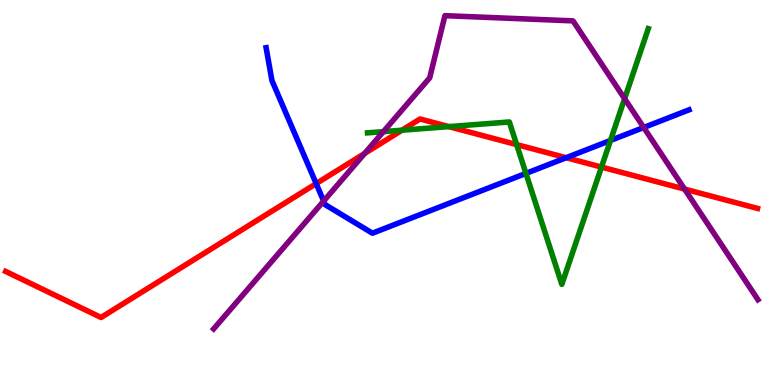[{'lines': ['blue', 'red'], 'intersections': [{'x': 4.08, 'y': 5.23}, {'x': 7.31, 'y': 5.9}]}, {'lines': ['green', 'red'], 'intersections': [{'x': 5.19, 'y': 6.62}, {'x': 5.79, 'y': 6.71}, {'x': 6.67, 'y': 6.24}, {'x': 7.76, 'y': 5.66}]}, {'lines': ['purple', 'red'], 'intersections': [{'x': 4.7, 'y': 6.01}, {'x': 8.83, 'y': 5.09}]}, {'lines': ['blue', 'green'], 'intersections': [{'x': 6.79, 'y': 5.5}, {'x': 7.88, 'y': 6.35}]}, {'lines': ['blue', 'purple'], 'intersections': [{'x': 4.18, 'y': 4.78}, {'x': 8.31, 'y': 6.69}]}, {'lines': ['green', 'purple'], 'intersections': [{'x': 4.95, 'y': 6.58}, {'x': 8.06, 'y': 7.44}]}]